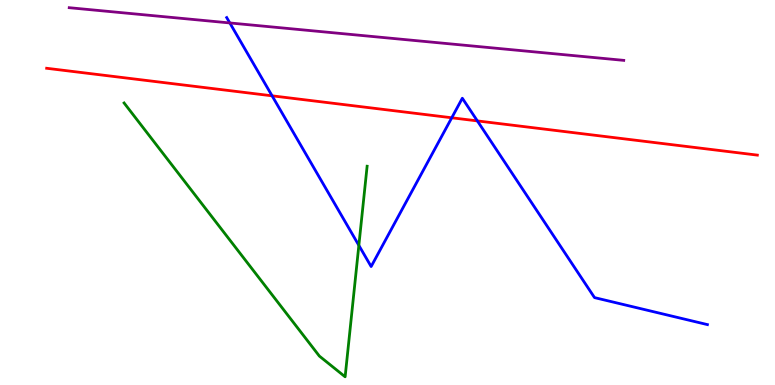[{'lines': ['blue', 'red'], 'intersections': [{'x': 3.51, 'y': 7.51}, {'x': 5.83, 'y': 6.94}, {'x': 6.16, 'y': 6.86}]}, {'lines': ['green', 'red'], 'intersections': []}, {'lines': ['purple', 'red'], 'intersections': []}, {'lines': ['blue', 'green'], 'intersections': [{'x': 4.63, 'y': 3.63}]}, {'lines': ['blue', 'purple'], 'intersections': [{'x': 2.97, 'y': 9.4}]}, {'lines': ['green', 'purple'], 'intersections': []}]